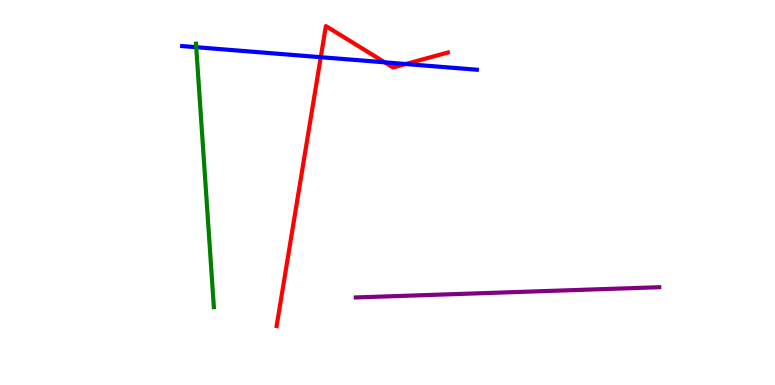[{'lines': ['blue', 'red'], 'intersections': [{'x': 4.14, 'y': 8.51}, {'x': 4.96, 'y': 8.38}, {'x': 5.24, 'y': 8.34}]}, {'lines': ['green', 'red'], 'intersections': []}, {'lines': ['purple', 'red'], 'intersections': []}, {'lines': ['blue', 'green'], 'intersections': [{'x': 2.53, 'y': 8.77}]}, {'lines': ['blue', 'purple'], 'intersections': []}, {'lines': ['green', 'purple'], 'intersections': []}]